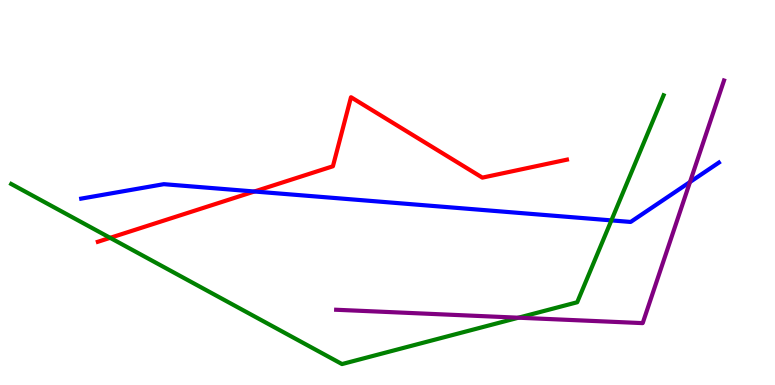[{'lines': ['blue', 'red'], 'intersections': [{'x': 3.28, 'y': 5.03}]}, {'lines': ['green', 'red'], 'intersections': [{'x': 1.42, 'y': 3.82}]}, {'lines': ['purple', 'red'], 'intersections': []}, {'lines': ['blue', 'green'], 'intersections': [{'x': 7.89, 'y': 4.28}]}, {'lines': ['blue', 'purple'], 'intersections': [{'x': 8.9, 'y': 5.27}]}, {'lines': ['green', 'purple'], 'intersections': [{'x': 6.69, 'y': 1.75}]}]